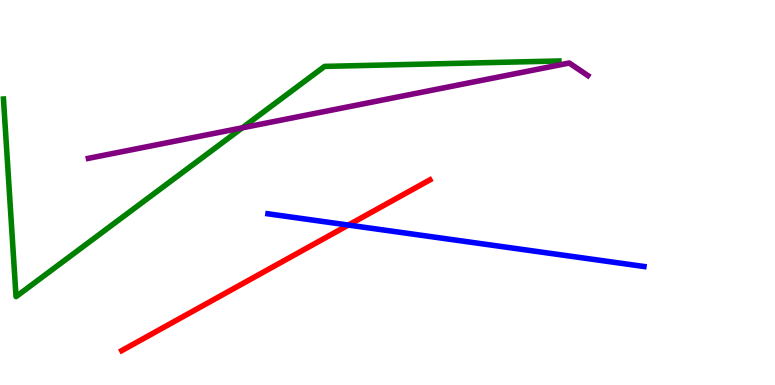[{'lines': ['blue', 'red'], 'intersections': [{'x': 4.49, 'y': 4.15}]}, {'lines': ['green', 'red'], 'intersections': []}, {'lines': ['purple', 'red'], 'intersections': []}, {'lines': ['blue', 'green'], 'intersections': []}, {'lines': ['blue', 'purple'], 'intersections': []}, {'lines': ['green', 'purple'], 'intersections': [{'x': 3.13, 'y': 6.68}]}]